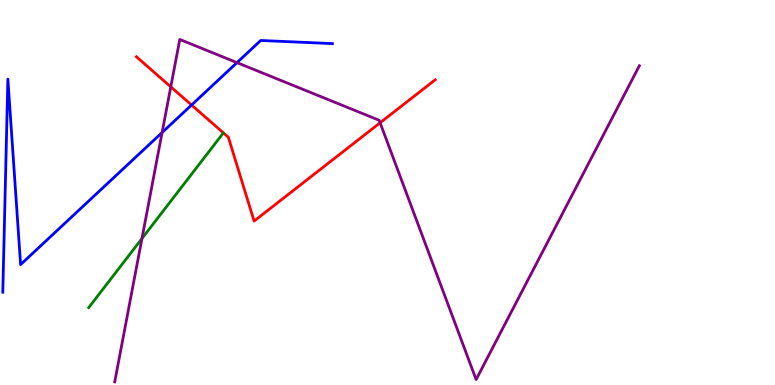[{'lines': ['blue', 'red'], 'intersections': [{'x': 2.47, 'y': 7.27}]}, {'lines': ['green', 'red'], 'intersections': []}, {'lines': ['purple', 'red'], 'intersections': [{'x': 2.2, 'y': 7.74}, {'x': 4.9, 'y': 6.81}]}, {'lines': ['blue', 'green'], 'intersections': []}, {'lines': ['blue', 'purple'], 'intersections': [{'x': 2.09, 'y': 6.56}, {'x': 3.06, 'y': 8.37}]}, {'lines': ['green', 'purple'], 'intersections': [{'x': 1.83, 'y': 3.8}]}]